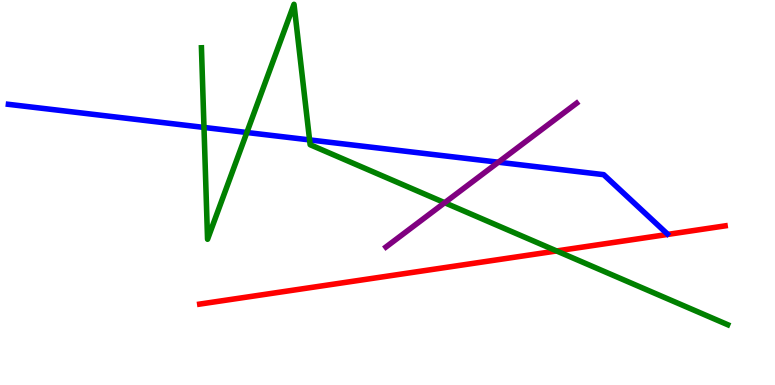[{'lines': ['blue', 'red'], 'intersections': []}, {'lines': ['green', 'red'], 'intersections': [{'x': 7.18, 'y': 3.48}]}, {'lines': ['purple', 'red'], 'intersections': []}, {'lines': ['blue', 'green'], 'intersections': [{'x': 2.63, 'y': 6.69}, {'x': 3.19, 'y': 6.56}, {'x': 3.99, 'y': 6.37}]}, {'lines': ['blue', 'purple'], 'intersections': [{'x': 6.43, 'y': 5.79}]}, {'lines': ['green', 'purple'], 'intersections': [{'x': 5.74, 'y': 4.73}]}]